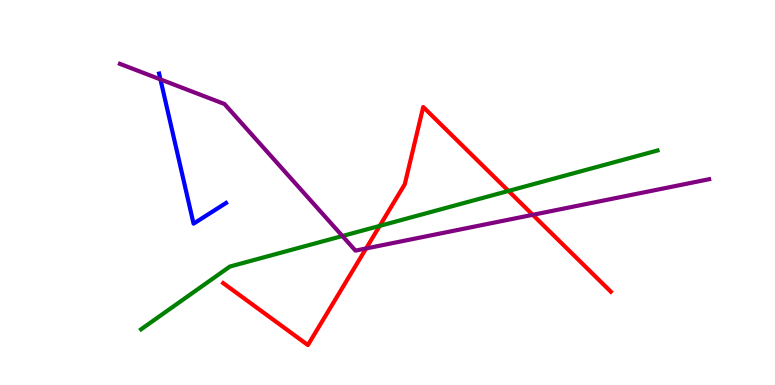[{'lines': ['blue', 'red'], 'intersections': []}, {'lines': ['green', 'red'], 'intersections': [{'x': 4.9, 'y': 4.13}, {'x': 6.56, 'y': 5.04}]}, {'lines': ['purple', 'red'], 'intersections': [{'x': 4.72, 'y': 3.55}, {'x': 6.87, 'y': 4.42}]}, {'lines': ['blue', 'green'], 'intersections': []}, {'lines': ['blue', 'purple'], 'intersections': [{'x': 2.07, 'y': 7.94}]}, {'lines': ['green', 'purple'], 'intersections': [{'x': 4.42, 'y': 3.87}]}]